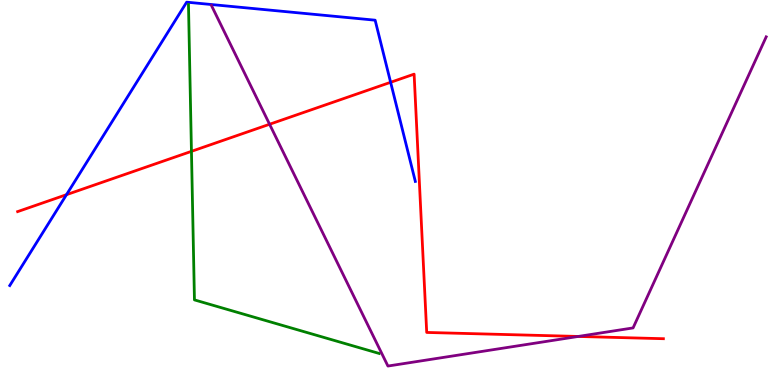[{'lines': ['blue', 'red'], 'intersections': [{'x': 0.858, 'y': 4.94}, {'x': 5.04, 'y': 7.86}]}, {'lines': ['green', 'red'], 'intersections': [{'x': 2.47, 'y': 6.07}]}, {'lines': ['purple', 'red'], 'intersections': [{'x': 3.48, 'y': 6.77}, {'x': 7.46, 'y': 1.26}]}, {'lines': ['blue', 'green'], 'intersections': []}, {'lines': ['blue', 'purple'], 'intersections': []}, {'lines': ['green', 'purple'], 'intersections': []}]